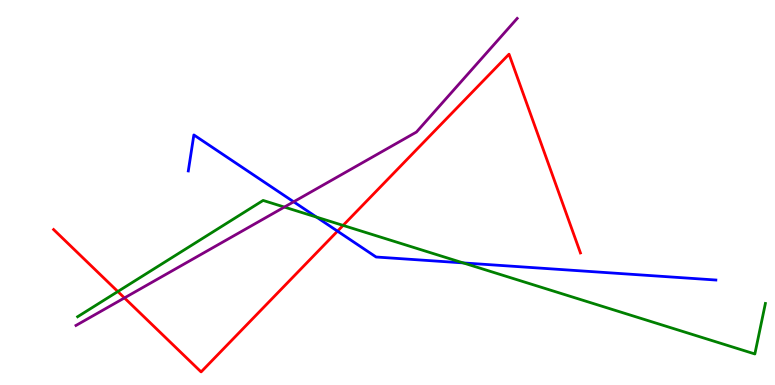[{'lines': ['blue', 'red'], 'intersections': [{'x': 4.35, 'y': 4.0}]}, {'lines': ['green', 'red'], 'intersections': [{'x': 1.52, 'y': 2.43}, {'x': 4.43, 'y': 4.15}]}, {'lines': ['purple', 'red'], 'intersections': [{'x': 1.61, 'y': 2.26}]}, {'lines': ['blue', 'green'], 'intersections': [{'x': 4.08, 'y': 4.36}, {'x': 5.98, 'y': 3.17}]}, {'lines': ['blue', 'purple'], 'intersections': [{'x': 3.79, 'y': 4.76}]}, {'lines': ['green', 'purple'], 'intersections': [{'x': 3.67, 'y': 4.62}]}]